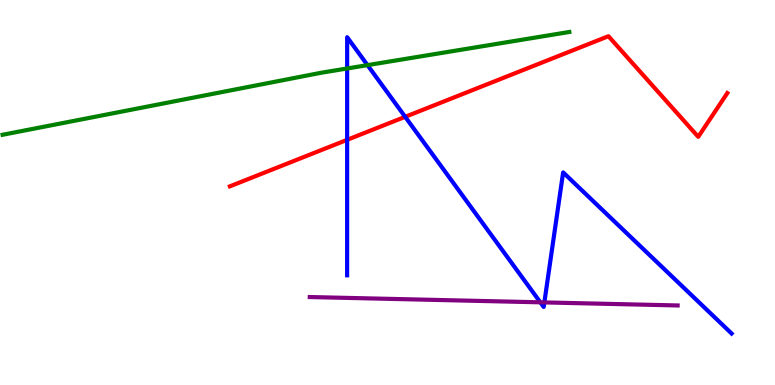[{'lines': ['blue', 'red'], 'intersections': [{'x': 4.48, 'y': 6.37}, {'x': 5.23, 'y': 6.97}]}, {'lines': ['green', 'red'], 'intersections': []}, {'lines': ['purple', 'red'], 'intersections': []}, {'lines': ['blue', 'green'], 'intersections': [{'x': 4.48, 'y': 8.22}, {'x': 4.74, 'y': 8.31}]}, {'lines': ['blue', 'purple'], 'intersections': [{'x': 6.97, 'y': 2.15}, {'x': 7.02, 'y': 2.15}]}, {'lines': ['green', 'purple'], 'intersections': []}]